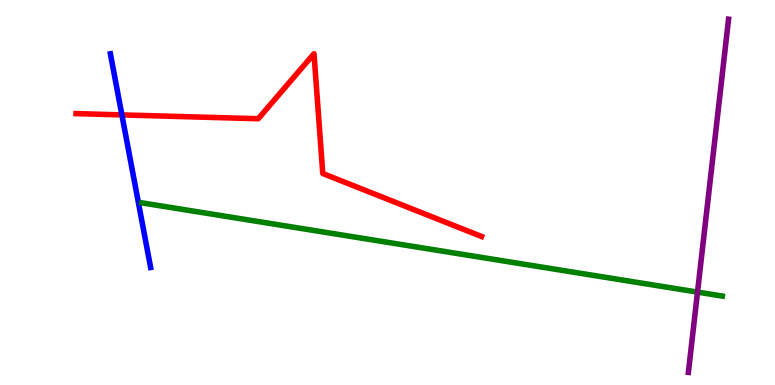[{'lines': ['blue', 'red'], 'intersections': [{'x': 1.57, 'y': 7.02}]}, {'lines': ['green', 'red'], 'intersections': []}, {'lines': ['purple', 'red'], 'intersections': []}, {'lines': ['blue', 'green'], 'intersections': []}, {'lines': ['blue', 'purple'], 'intersections': []}, {'lines': ['green', 'purple'], 'intersections': [{'x': 9.0, 'y': 2.41}]}]